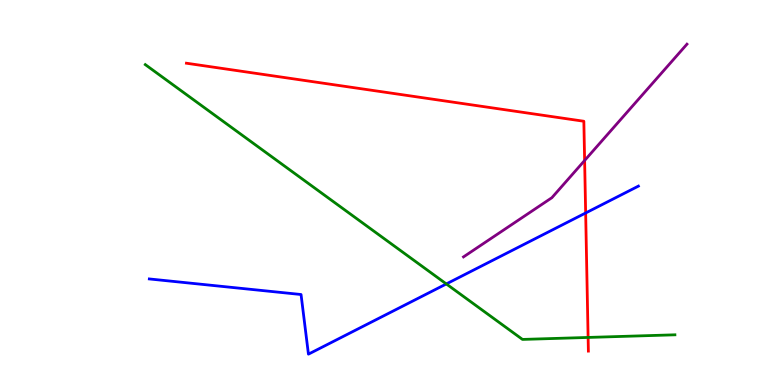[{'lines': ['blue', 'red'], 'intersections': [{'x': 7.56, 'y': 4.47}]}, {'lines': ['green', 'red'], 'intersections': [{'x': 7.59, 'y': 1.24}]}, {'lines': ['purple', 'red'], 'intersections': [{'x': 7.54, 'y': 5.83}]}, {'lines': ['blue', 'green'], 'intersections': [{'x': 5.76, 'y': 2.63}]}, {'lines': ['blue', 'purple'], 'intersections': []}, {'lines': ['green', 'purple'], 'intersections': []}]